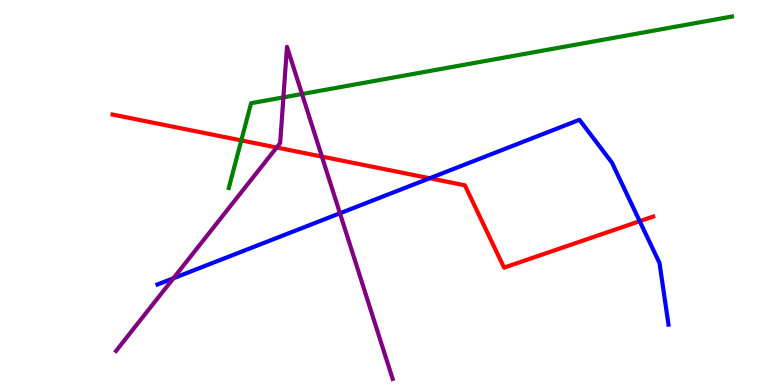[{'lines': ['blue', 'red'], 'intersections': [{'x': 5.54, 'y': 5.37}, {'x': 8.25, 'y': 4.25}]}, {'lines': ['green', 'red'], 'intersections': [{'x': 3.11, 'y': 6.35}]}, {'lines': ['purple', 'red'], 'intersections': [{'x': 3.57, 'y': 6.17}, {'x': 4.15, 'y': 5.93}]}, {'lines': ['blue', 'green'], 'intersections': []}, {'lines': ['blue', 'purple'], 'intersections': [{'x': 2.24, 'y': 2.77}, {'x': 4.39, 'y': 4.46}]}, {'lines': ['green', 'purple'], 'intersections': [{'x': 3.66, 'y': 7.47}, {'x': 3.9, 'y': 7.56}]}]